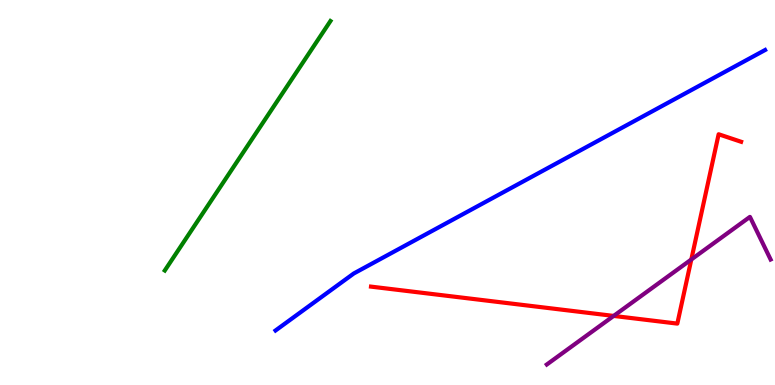[{'lines': ['blue', 'red'], 'intersections': []}, {'lines': ['green', 'red'], 'intersections': []}, {'lines': ['purple', 'red'], 'intersections': [{'x': 7.92, 'y': 1.79}, {'x': 8.92, 'y': 3.26}]}, {'lines': ['blue', 'green'], 'intersections': []}, {'lines': ['blue', 'purple'], 'intersections': []}, {'lines': ['green', 'purple'], 'intersections': []}]